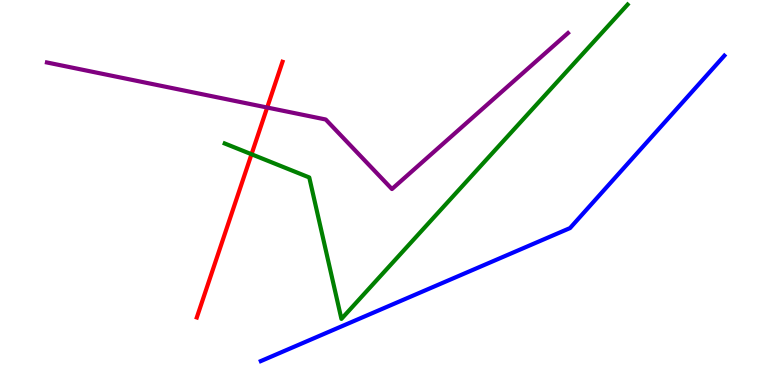[{'lines': ['blue', 'red'], 'intersections': []}, {'lines': ['green', 'red'], 'intersections': [{'x': 3.25, 'y': 5.99}]}, {'lines': ['purple', 'red'], 'intersections': [{'x': 3.45, 'y': 7.21}]}, {'lines': ['blue', 'green'], 'intersections': []}, {'lines': ['blue', 'purple'], 'intersections': []}, {'lines': ['green', 'purple'], 'intersections': []}]